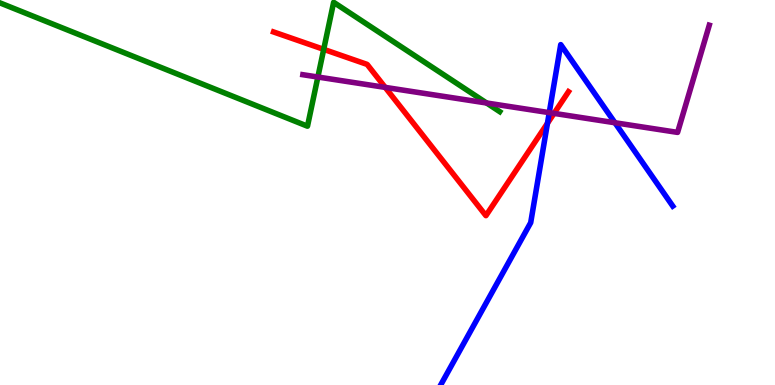[{'lines': ['blue', 'red'], 'intersections': [{'x': 7.06, 'y': 6.8}]}, {'lines': ['green', 'red'], 'intersections': [{'x': 4.18, 'y': 8.72}]}, {'lines': ['purple', 'red'], 'intersections': [{'x': 4.97, 'y': 7.73}, {'x': 7.15, 'y': 7.06}]}, {'lines': ['blue', 'green'], 'intersections': []}, {'lines': ['blue', 'purple'], 'intersections': [{'x': 7.09, 'y': 7.07}, {'x': 7.93, 'y': 6.81}]}, {'lines': ['green', 'purple'], 'intersections': [{'x': 4.1, 'y': 8.0}, {'x': 6.28, 'y': 7.32}]}]